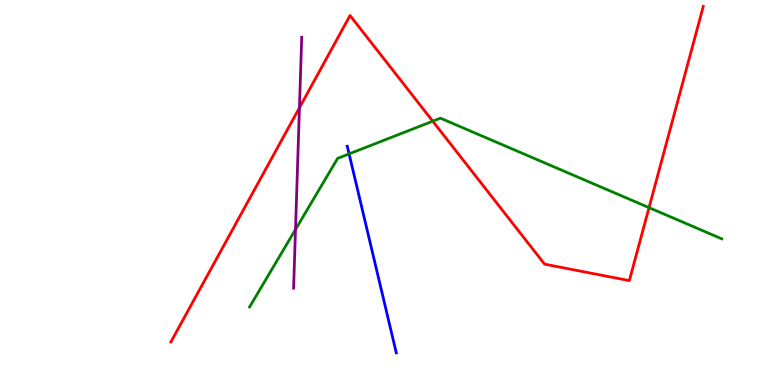[{'lines': ['blue', 'red'], 'intersections': []}, {'lines': ['green', 'red'], 'intersections': [{'x': 5.58, 'y': 6.85}, {'x': 8.37, 'y': 4.61}]}, {'lines': ['purple', 'red'], 'intersections': [{'x': 3.86, 'y': 7.2}]}, {'lines': ['blue', 'green'], 'intersections': [{'x': 4.5, 'y': 6.0}]}, {'lines': ['blue', 'purple'], 'intersections': []}, {'lines': ['green', 'purple'], 'intersections': [{'x': 3.81, 'y': 4.04}]}]